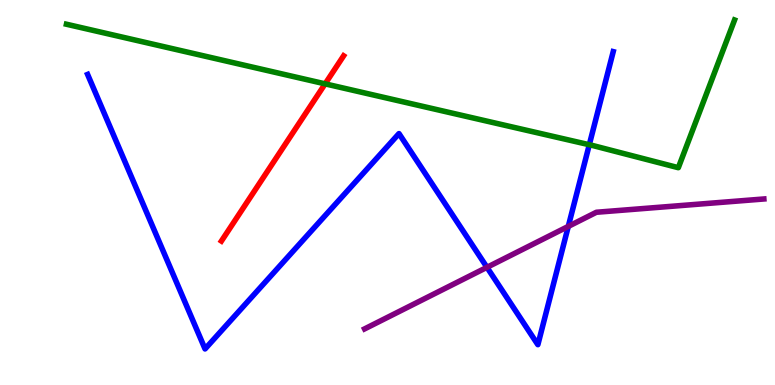[{'lines': ['blue', 'red'], 'intersections': []}, {'lines': ['green', 'red'], 'intersections': [{'x': 4.2, 'y': 7.82}]}, {'lines': ['purple', 'red'], 'intersections': []}, {'lines': ['blue', 'green'], 'intersections': [{'x': 7.6, 'y': 6.24}]}, {'lines': ['blue', 'purple'], 'intersections': [{'x': 6.28, 'y': 3.06}, {'x': 7.33, 'y': 4.12}]}, {'lines': ['green', 'purple'], 'intersections': []}]